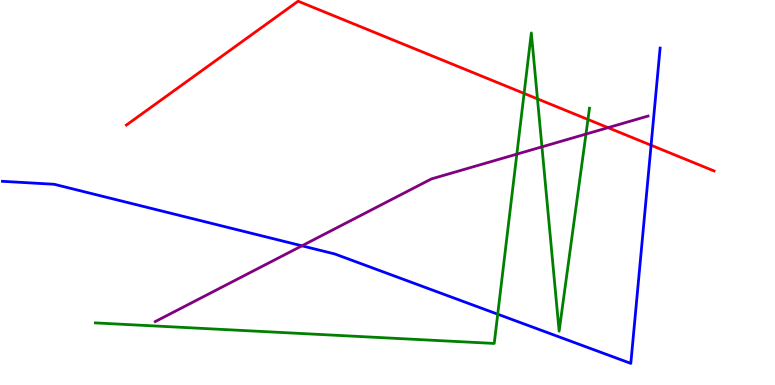[{'lines': ['blue', 'red'], 'intersections': [{'x': 8.4, 'y': 6.23}]}, {'lines': ['green', 'red'], 'intersections': [{'x': 6.76, 'y': 7.57}, {'x': 6.94, 'y': 7.43}, {'x': 7.59, 'y': 6.9}]}, {'lines': ['purple', 'red'], 'intersections': [{'x': 7.85, 'y': 6.68}]}, {'lines': ['blue', 'green'], 'intersections': [{'x': 6.42, 'y': 1.84}]}, {'lines': ['blue', 'purple'], 'intersections': [{'x': 3.9, 'y': 3.62}]}, {'lines': ['green', 'purple'], 'intersections': [{'x': 6.67, 'y': 6.0}, {'x': 6.99, 'y': 6.19}, {'x': 7.56, 'y': 6.52}]}]